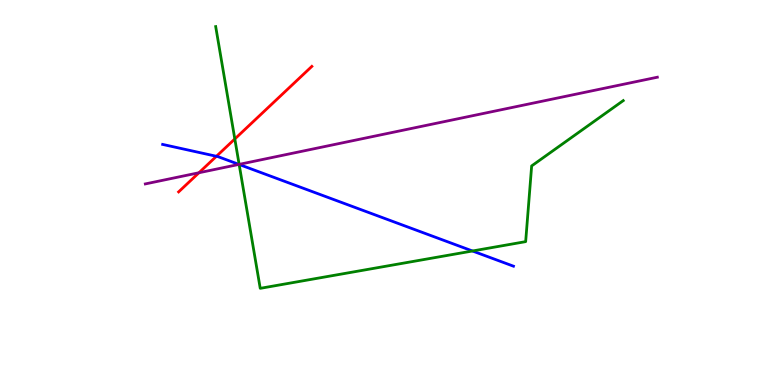[{'lines': ['blue', 'red'], 'intersections': [{'x': 2.79, 'y': 5.94}]}, {'lines': ['green', 'red'], 'intersections': [{'x': 3.03, 'y': 6.39}]}, {'lines': ['purple', 'red'], 'intersections': [{'x': 2.57, 'y': 5.51}]}, {'lines': ['blue', 'green'], 'intersections': [{'x': 3.09, 'y': 5.73}, {'x': 6.1, 'y': 3.48}]}, {'lines': ['blue', 'purple'], 'intersections': [{'x': 3.08, 'y': 5.73}]}, {'lines': ['green', 'purple'], 'intersections': [{'x': 3.09, 'y': 5.73}]}]